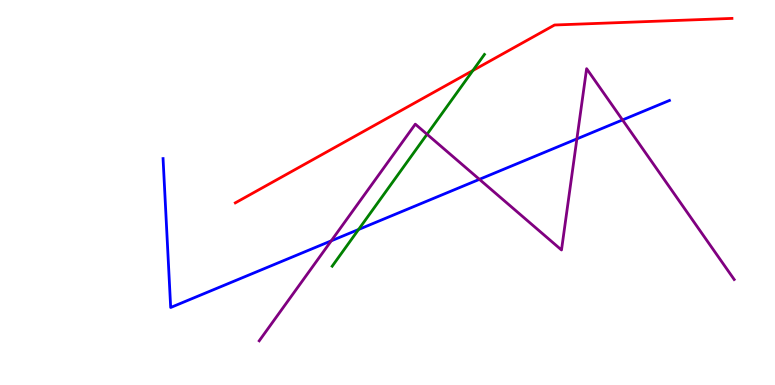[{'lines': ['blue', 'red'], 'intersections': []}, {'lines': ['green', 'red'], 'intersections': [{'x': 6.1, 'y': 8.17}]}, {'lines': ['purple', 'red'], 'intersections': []}, {'lines': ['blue', 'green'], 'intersections': [{'x': 4.63, 'y': 4.04}]}, {'lines': ['blue', 'purple'], 'intersections': [{'x': 4.27, 'y': 3.74}, {'x': 6.19, 'y': 5.34}, {'x': 7.44, 'y': 6.39}, {'x': 8.03, 'y': 6.88}]}, {'lines': ['green', 'purple'], 'intersections': [{'x': 5.51, 'y': 6.51}]}]